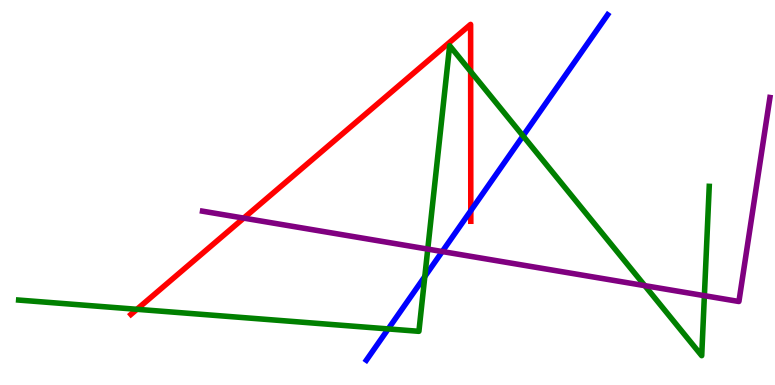[{'lines': ['blue', 'red'], 'intersections': [{'x': 6.07, 'y': 4.53}]}, {'lines': ['green', 'red'], 'intersections': [{'x': 1.77, 'y': 1.97}, {'x': 6.07, 'y': 8.14}]}, {'lines': ['purple', 'red'], 'intersections': [{'x': 3.14, 'y': 4.33}]}, {'lines': ['blue', 'green'], 'intersections': [{'x': 5.01, 'y': 1.46}, {'x': 5.48, 'y': 2.82}, {'x': 6.75, 'y': 6.47}]}, {'lines': ['blue', 'purple'], 'intersections': [{'x': 5.71, 'y': 3.47}]}, {'lines': ['green', 'purple'], 'intersections': [{'x': 5.52, 'y': 3.53}, {'x': 8.32, 'y': 2.58}, {'x': 9.09, 'y': 2.32}]}]